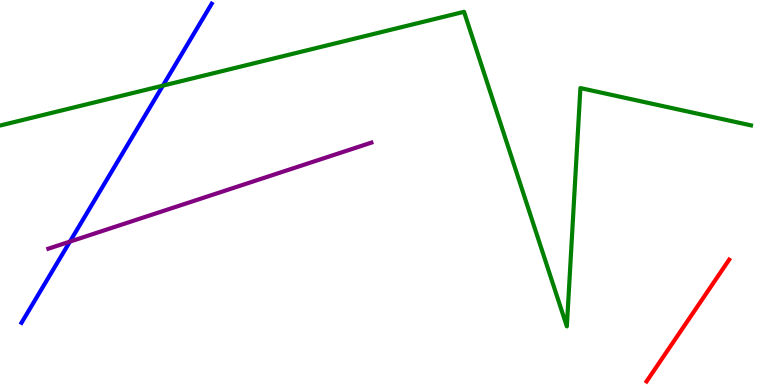[{'lines': ['blue', 'red'], 'intersections': []}, {'lines': ['green', 'red'], 'intersections': []}, {'lines': ['purple', 'red'], 'intersections': []}, {'lines': ['blue', 'green'], 'intersections': [{'x': 2.1, 'y': 7.78}]}, {'lines': ['blue', 'purple'], 'intersections': [{'x': 0.902, 'y': 3.72}]}, {'lines': ['green', 'purple'], 'intersections': []}]